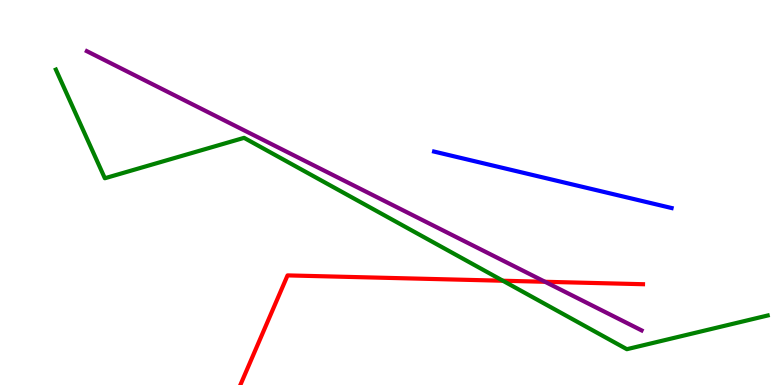[{'lines': ['blue', 'red'], 'intersections': []}, {'lines': ['green', 'red'], 'intersections': [{'x': 6.49, 'y': 2.71}]}, {'lines': ['purple', 'red'], 'intersections': [{'x': 7.03, 'y': 2.68}]}, {'lines': ['blue', 'green'], 'intersections': []}, {'lines': ['blue', 'purple'], 'intersections': []}, {'lines': ['green', 'purple'], 'intersections': []}]